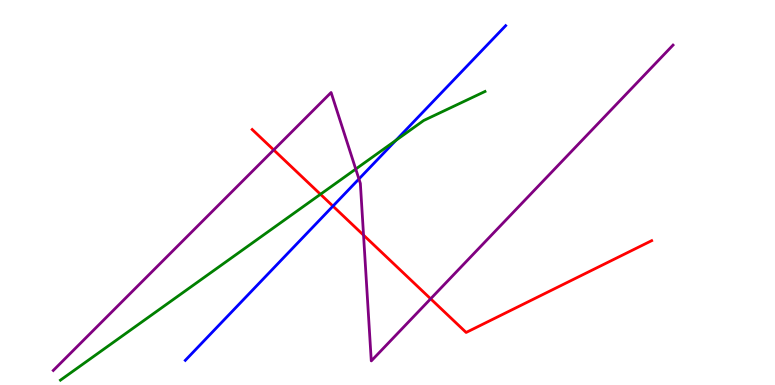[{'lines': ['blue', 'red'], 'intersections': [{'x': 4.3, 'y': 4.65}]}, {'lines': ['green', 'red'], 'intersections': [{'x': 4.13, 'y': 4.95}]}, {'lines': ['purple', 'red'], 'intersections': [{'x': 3.53, 'y': 6.11}, {'x': 4.69, 'y': 3.89}, {'x': 5.56, 'y': 2.24}]}, {'lines': ['blue', 'green'], 'intersections': [{'x': 5.11, 'y': 6.35}]}, {'lines': ['blue', 'purple'], 'intersections': [{'x': 4.63, 'y': 5.35}]}, {'lines': ['green', 'purple'], 'intersections': [{'x': 4.59, 'y': 5.61}]}]